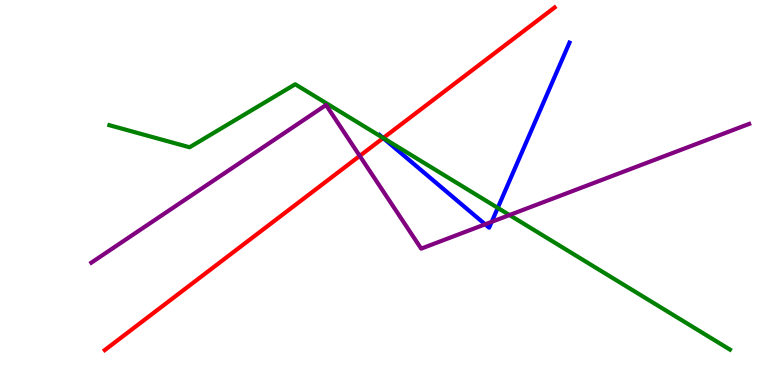[{'lines': ['blue', 'red'], 'intersections': [{'x': 4.94, 'y': 6.41}]}, {'lines': ['green', 'red'], 'intersections': [{'x': 4.95, 'y': 6.42}]}, {'lines': ['purple', 'red'], 'intersections': [{'x': 4.64, 'y': 5.95}]}, {'lines': ['blue', 'green'], 'intersections': [{'x': 4.94, 'y': 6.42}, {'x': 6.42, 'y': 4.6}]}, {'lines': ['blue', 'purple'], 'intersections': [{'x': 6.26, 'y': 4.17}, {'x': 6.34, 'y': 4.24}]}, {'lines': ['green', 'purple'], 'intersections': [{'x': 6.57, 'y': 4.41}]}]